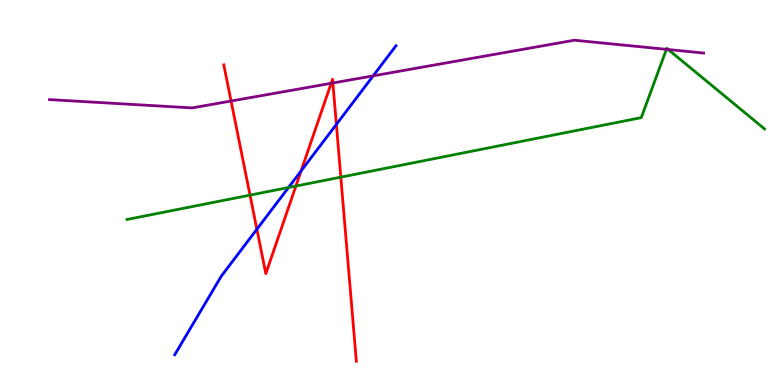[{'lines': ['blue', 'red'], 'intersections': [{'x': 3.31, 'y': 4.05}, {'x': 3.88, 'y': 5.56}, {'x': 4.34, 'y': 6.77}]}, {'lines': ['green', 'red'], 'intersections': [{'x': 3.23, 'y': 4.93}, {'x': 3.82, 'y': 5.17}, {'x': 4.4, 'y': 5.4}]}, {'lines': ['purple', 'red'], 'intersections': [{'x': 2.98, 'y': 7.38}, {'x': 4.27, 'y': 7.84}, {'x': 4.3, 'y': 7.84}]}, {'lines': ['blue', 'green'], 'intersections': [{'x': 3.72, 'y': 5.13}]}, {'lines': ['blue', 'purple'], 'intersections': [{'x': 4.82, 'y': 8.03}]}, {'lines': ['green', 'purple'], 'intersections': [{'x': 8.6, 'y': 8.72}, {'x': 8.62, 'y': 8.71}]}]